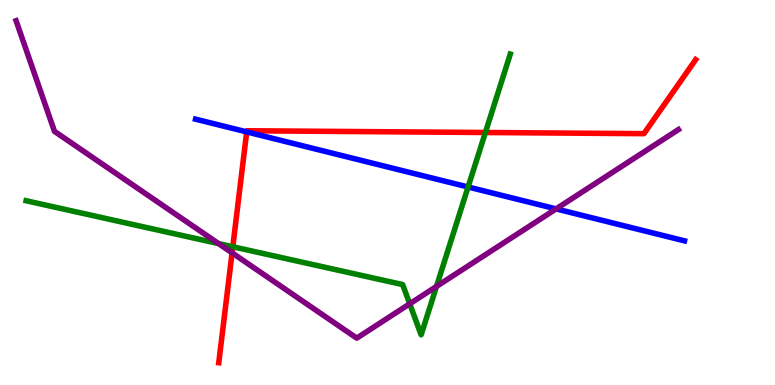[{'lines': ['blue', 'red'], 'intersections': [{'x': 3.18, 'y': 6.57}]}, {'lines': ['green', 'red'], 'intersections': [{'x': 3.0, 'y': 3.59}, {'x': 6.26, 'y': 6.56}]}, {'lines': ['purple', 'red'], 'intersections': [{'x': 2.99, 'y': 3.43}]}, {'lines': ['blue', 'green'], 'intersections': [{'x': 6.04, 'y': 5.14}]}, {'lines': ['blue', 'purple'], 'intersections': [{'x': 7.18, 'y': 4.57}]}, {'lines': ['green', 'purple'], 'intersections': [{'x': 2.82, 'y': 3.67}, {'x': 5.29, 'y': 2.11}, {'x': 5.63, 'y': 2.56}]}]